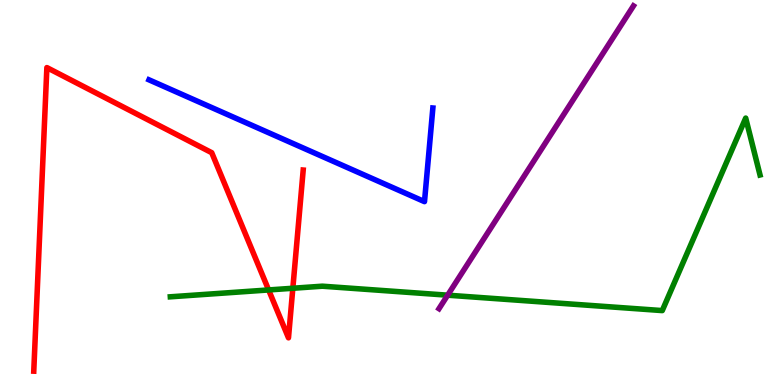[{'lines': ['blue', 'red'], 'intersections': []}, {'lines': ['green', 'red'], 'intersections': [{'x': 3.47, 'y': 2.47}, {'x': 3.78, 'y': 2.51}]}, {'lines': ['purple', 'red'], 'intersections': []}, {'lines': ['blue', 'green'], 'intersections': []}, {'lines': ['blue', 'purple'], 'intersections': []}, {'lines': ['green', 'purple'], 'intersections': [{'x': 5.78, 'y': 2.33}]}]